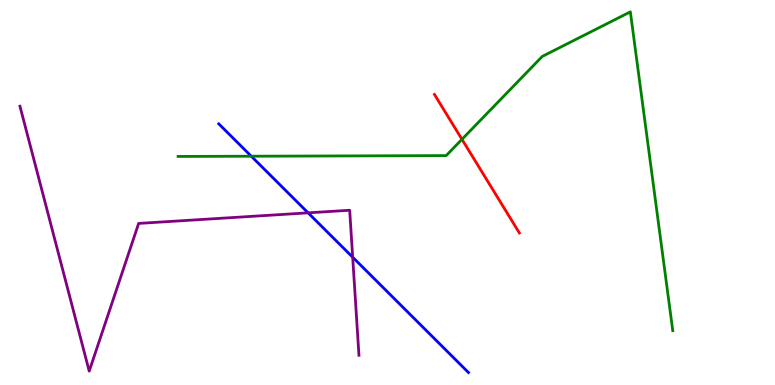[{'lines': ['blue', 'red'], 'intersections': []}, {'lines': ['green', 'red'], 'intersections': [{'x': 5.96, 'y': 6.38}]}, {'lines': ['purple', 'red'], 'intersections': []}, {'lines': ['blue', 'green'], 'intersections': [{'x': 3.24, 'y': 5.94}]}, {'lines': ['blue', 'purple'], 'intersections': [{'x': 3.98, 'y': 4.47}, {'x': 4.55, 'y': 3.32}]}, {'lines': ['green', 'purple'], 'intersections': []}]